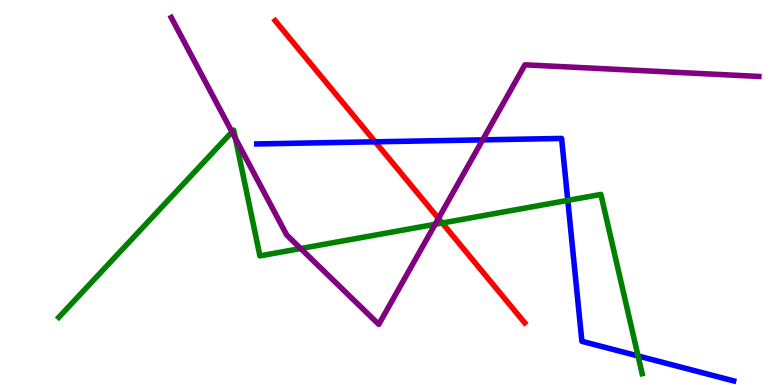[{'lines': ['blue', 'red'], 'intersections': [{'x': 4.84, 'y': 6.32}]}, {'lines': ['green', 'red'], 'intersections': [{'x': 5.71, 'y': 4.21}]}, {'lines': ['purple', 'red'], 'intersections': [{'x': 5.66, 'y': 4.33}]}, {'lines': ['blue', 'green'], 'intersections': [{'x': 7.33, 'y': 4.8}, {'x': 8.23, 'y': 0.754}]}, {'lines': ['blue', 'purple'], 'intersections': [{'x': 6.23, 'y': 6.37}]}, {'lines': ['green', 'purple'], 'intersections': [{'x': 2.99, 'y': 6.57}, {'x': 3.04, 'y': 6.41}, {'x': 3.88, 'y': 3.54}, {'x': 5.61, 'y': 4.17}]}]